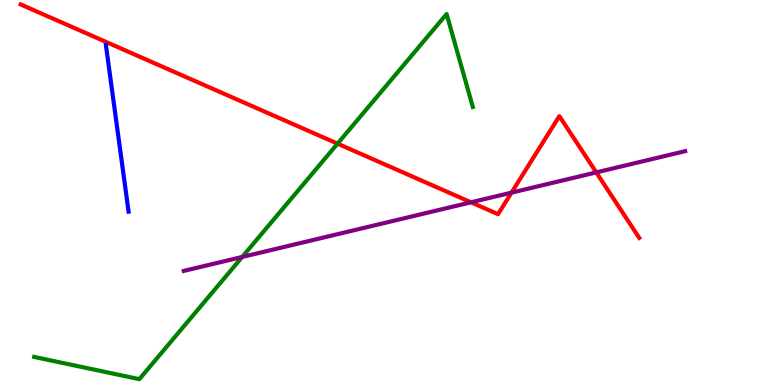[{'lines': ['blue', 'red'], 'intersections': []}, {'lines': ['green', 'red'], 'intersections': [{'x': 4.36, 'y': 6.27}]}, {'lines': ['purple', 'red'], 'intersections': [{'x': 6.08, 'y': 4.75}, {'x': 6.6, 'y': 5.0}, {'x': 7.69, 'y': 5.52}]}, {'lines': ['blue', 'green'], 'intersections': []}, {'lines': ['blue', 'purple'], 'intersections': []}, {'lines': ['green', 'purple'], 'intersections': [{'x': 3.13, 'y': 3.33}]}]